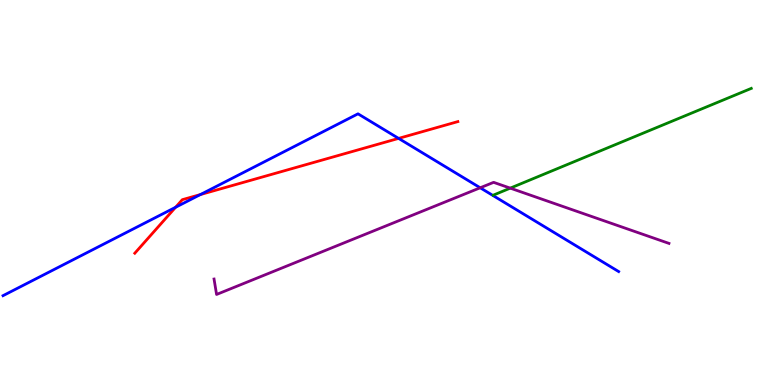[{'lines': ['blue', 'red'], 'intersections': [{'x': 2.27, 'y': 4.62}, {'x': 2.59, 'y': 4.95}, {'x': 5.14, 'y': 6.41}]}, {'lines': ['green', 'red'], 'intersections': []}, {'lines': ['purple', 'red'], 'intersections': []}, {'lines': ['blue', 'green'], 'intersections': []}, {'lines': ['blue', 'purple'], 'intersections': [{'x': 6.2, 'y': 5.12}]}, {'lines': ['green', 'purple'], 'intersections': [{'x': 6.58, 'y': 5.11}]}]